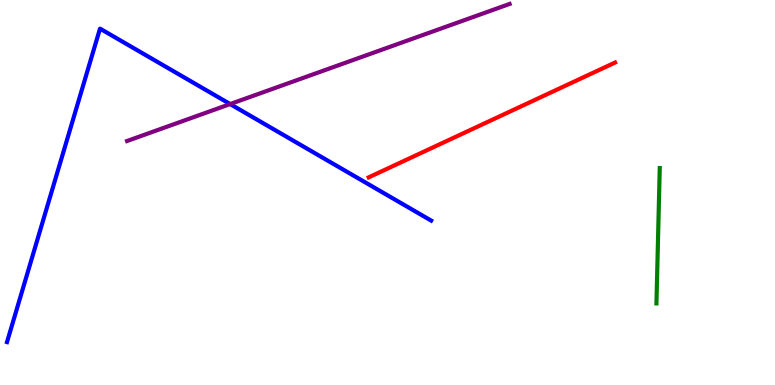[{'lines': ['blue', 'red'], 'intersections': []}, {'lines': ['green', 'red'], 'intersections': []}, {'lines': ['purple', 'red'], 'intersections': []}, {'lines': ['blue', 'green'], 'intersections': []}, {'lines': ['blue', 'purple'], 'intersections': [{'x': 2.97, 'y': 7.3}]}, {'lines': ['green', 'purple'], 'intersections': []}]